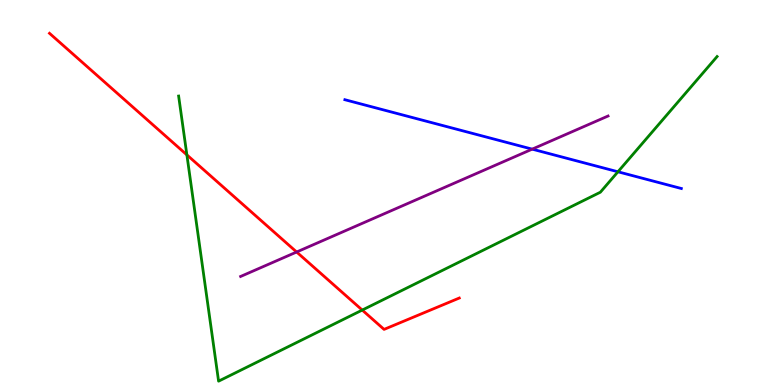[{'lines': ['blue', 'red'], 'intersections': []}, {'lines': ['green', 'red'], 'intersections': [{'x': 2.41, 'y': 5.98}, {'x': 4.67, 'y': 1.95}]}, {'lines': ['purple', 'red'], 'intersections': [{'x': 3.83, 'y': 3.45}]}, {'lines': ['blue', 'green'], 'intersections': [{'x': 7.97, 'y': 5.54}]}, {'lines': ['blue', 'purple'], 'intersections': [{'x': 6.87, 'y': 6.13}]}, {'lines': ['green', 'purple'], 'intersections': []}]